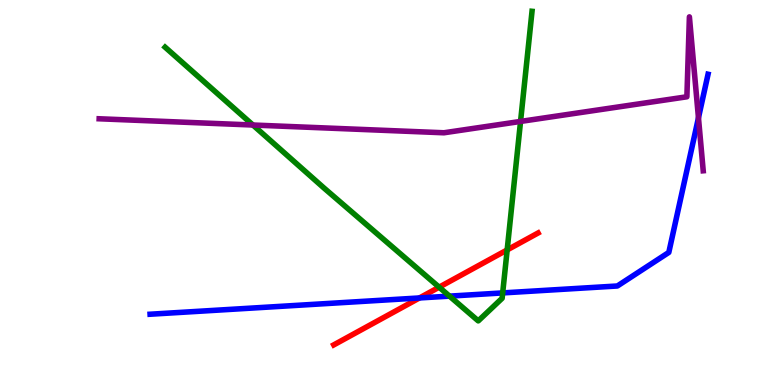[{'lines': ['blue', 'red'], 'intersections': [{'x': 5.41, 'y': 2.26}]}, {'lines': ['green', 'red'], 'intersections': [{'x': 5.67, 'y': 2.54}, {'x': 6.54, 'y': 3.51}]}, {'lines': ['purple', 'red'], 'intersections': []}, {'lines': ['blue', 'green'], 'intersections': [{'x': 5.8, 'y': 2.31}, {'x': 6.49, 'y': 2.39}]}, {'lines': ['blue', 'purple'], 'intersections': [{'x': 9.01, 'y': 6.94}]}, {'lines': ['green', 'purple'], 'intersections': [{'x': 3.26, 'y': 6.75}, {'x': 6.72, 'y': 6.85}]}]